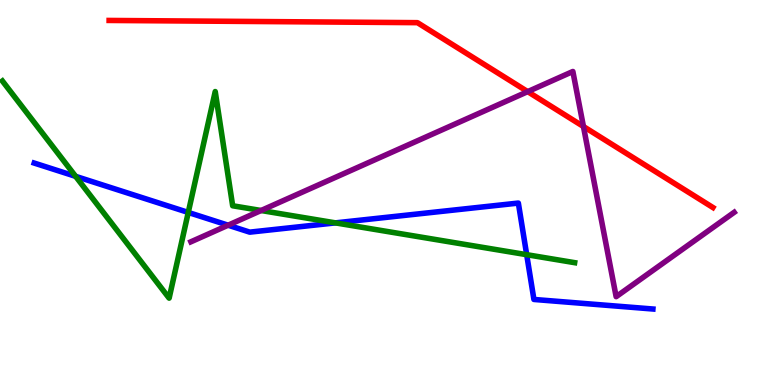[{'lines': ['blue', 'red'], 'intersections': []}, {'lines': ['green', 'red'], 'intersections': []}, {'lines': ['purple', 'red'], 'intersections': [{'x': 6.81, 'y': 7.62}, {'x': 7.53, 'y': 6.71}]}, {'lines': ['blue', 'green'], 'intersections': [{'x': 0.976, 'y': 5.42}, {'x': 2.43, 'y': 4.48}, {'x': 4.33, 'y': 4.21}, {'x': 6.8, 'y': 3.38}]}, {'lines': ['blue', 'purple'], 'intersections': [{'x': 2.94, 'y': 4.15}]}, {'lines': ['green', 'purple'], 'intersections': [{'x': 3.37, 'y': 4.53}]}]